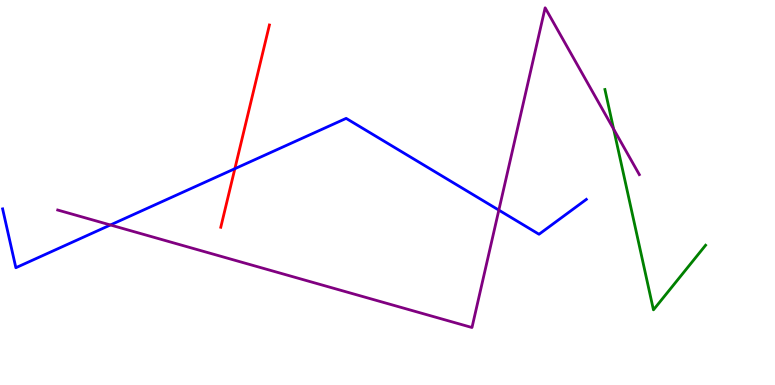[{'lines': ['blue', 'red'], 'intersections': [{'x': 3.03, 'y': 5.62}]}, {'lines': ['green', 'red'], 'intersections': []}, {'lines': ['purple', 'red'], 'intersections': []}, {'lines': ['blue', 'green'], 'intersections': []}, {'lines': ['blue', 'purple'], 'intersections': [{'x': 1.42, 'y': 4.16}, {'x': 6.44, 'y': 4.54}]}, {'lines': ['green', 'purple'], 'intersections': [{'x': 7.92, 'y': 6.65}]}]